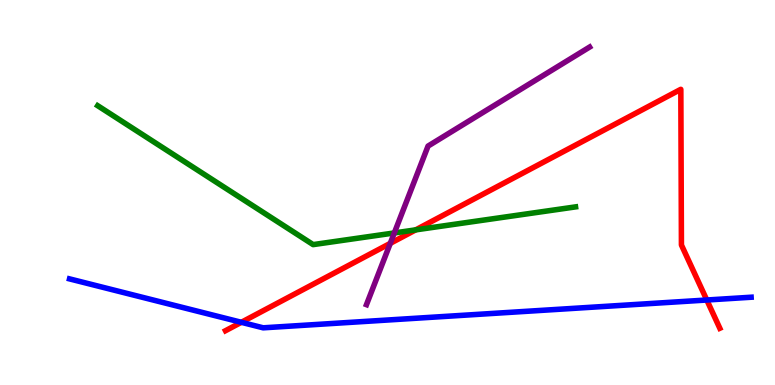[{'lines': ['blue', 'red'], 'intersections': [{'x': 3.11, 'y': 1.63}, {'x': 9.12, 'y': 2.21}]}, {'lines': ['green', 'red'], 'intersections': [{'x': 5.36, 'y': 4.03}]}, {'lines': ['purple', 'red'], 'intersections': [{'x': 5.04, 'y': 3.68}]}, {'lines': ['blue', 'green'], 'intersections': []}, {'lines': ['blue', 'purple'], 'intersections': []}, {'lines': ['green', 'purple'], 'intersections': [{'x': 5.09, 'y': 3.95}]}]